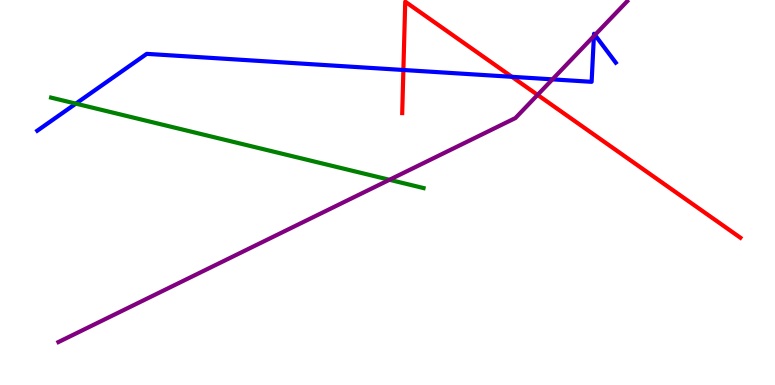[{'lines': ['blue', 'red'], 'intersections': [{'x': 5.2, 'y': 8.18}, {'x': 6.61, 'y': 8.0}]}, {'lines': ['green', 'red'], 'intersections': []}, {'lines': ['purple', 'red'], 'intersections': [{'x': 6.94, 'y': 7.54}]}, {'lines': ['blue', 'green'], 'intersections': [{'x': 0.979, 'y': 7.31}]}, {'lines': ['blue', 'purple'], 'intersections': [{'x': 7.13, 'y': 7.94}, {'x': 7.66, 'y': 9.06}, {'x': 7.68, 'y': 9.09}]}, {'lines': ['green', 'purple'], 'intersections': [{'x': 5.03, 'y': 5.33}]}]